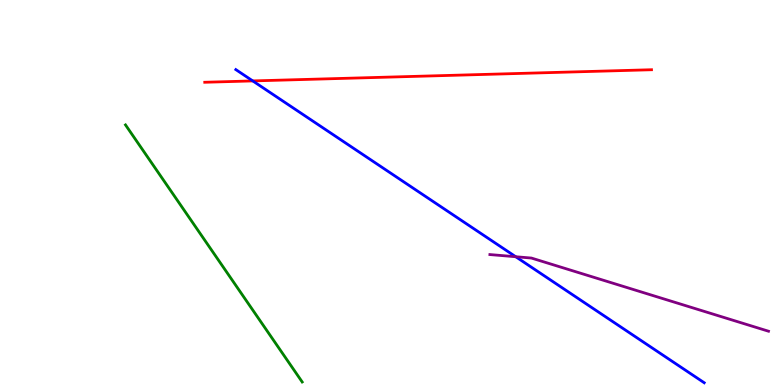[{'lines': ['blue', 'red'], 'intersections': [{'x': 3.26, 'y': 7.9}]}, {'lines': ['green', 'red'], 'intersections': []}, {'lines': ['purple', 'red'], 'intersections': []}, {'lines': ['blue', 'green'], 'intersections': []}, {'lines': ['blue', 'purple'], 'intersections': [{'x': 6.65, 'y': 3.33}]}, {'lines': ['green', 'purple'], 'intersections': []}]